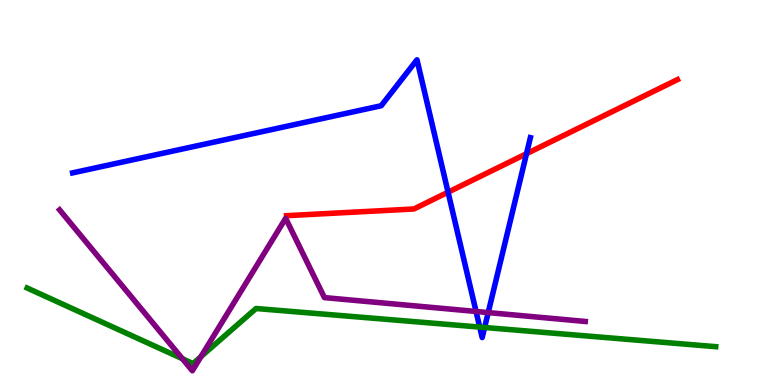[{'lines': ['blue', 'red'], 'intersections': [{'x': 5.78, 'y': 5.01}, {'x': 6.79, 'y': 6.01}]}, {'lines': ['green', 'red'], 'intersections': []}, {'lines': ['purple', 'red'], 'intersections': []}, {'lines': ['blue', 'green'], 'intersections': [{'x': 6.19, 'y': 1.5}, {'x': 6.25, 'y': 1.49}]}, {'lines': ['blue', 'purple'], 'intersections': [{'x': 6.14, 'y': 1.91}, {'x': 6.3, 'y': 1.88}]}, {'lines': ['green', 'purple'], 'intersections': [{'x': 2.35, 'y': 0.683}, {'x': 2.59, 'y': 0.737}]}]